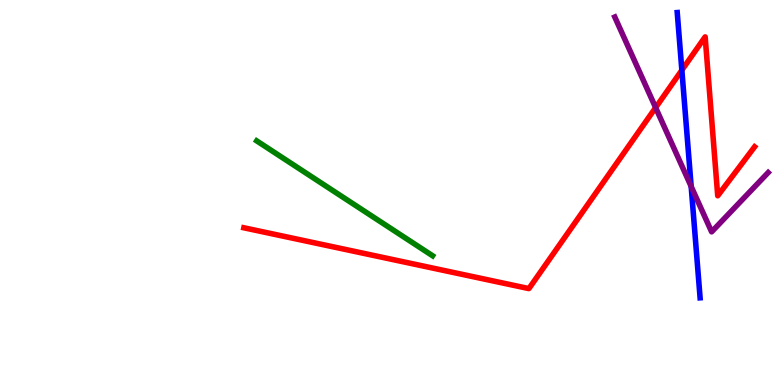[{'lines': ['blue', 'red'], 'intersections': [{'x': 8.8, 'y': 8.18}]}, {'lines': ['green', 'red'], 'intersections': []}, {'lines': ['purple', 'red'], 'intersections': [{'x': 8.46, 'y': 7.2}]}, {'lines': ['blue', 'green'], 'intersections': []}, {'lines': ['blue', 'purple'], 'intersections': [{'x': 8.92, 'y': 5.16}]}, {'lines': ['green', 'purple'], 'intersections': []}]